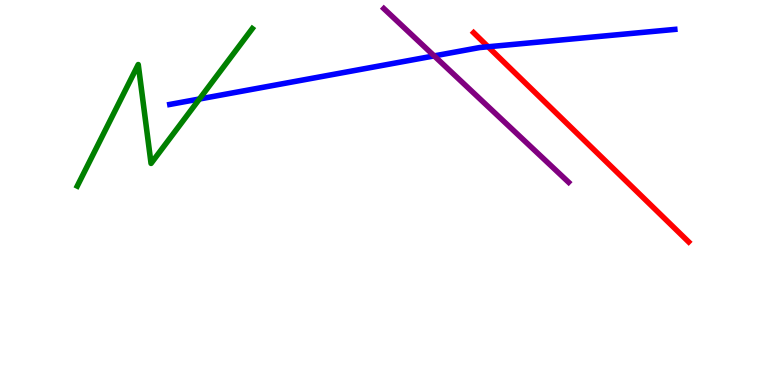[{'lines': ['blue', 'red'], 'intersections': [{'x': 6.3, 'y': 8.79}]}, {'lines': ['green', 'red'], 'intersections': []}, {'lines': ['purple', 'red'], 'intersections': []}, {'lines': ['blue', 'green'], 'intersections': [{'x': 2.57, 'y': 7.43}]}, {'lines': ['blue', 'purple'], 'intersections': [{'x': 5.6, 'y': 8.55}]}, {'lines': ['green', 'purple'], 'intersections': []}]